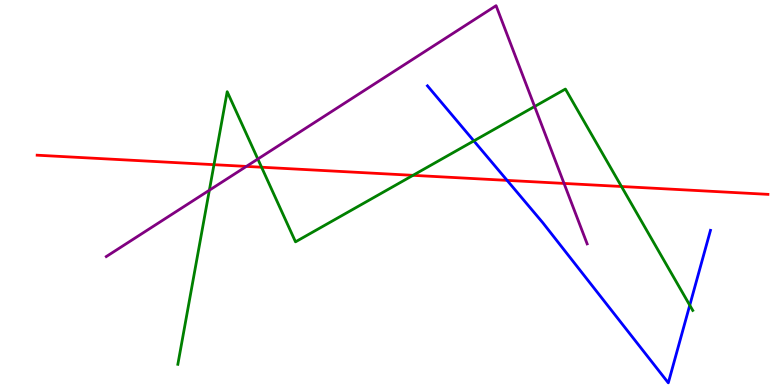[{'lines': ['blue', 'red'], 'intersections': [{'x': 6.54, 'y': 5.31}]}, {'lines': ['green', 'red'], 'intersections': [{'x': 2.76, 'y': 5.72}, {'x': 3.38, 'y': 5.66}, {'x': 5.33, 'y': 5.45}, {'x': 8.02, 'y': 5.16}]}, {'lines': ['purple', 'red'], 'intersections': [{'x': 3.18, 'y': 5.68}, {'x': 7.28, 'y': 5.24}]}, {'lines': ['blue', 'green'], 'intersections': [{'x': 6.11, 'y': 6.34}, {'x': 8.9, 'y': 2.07}]}, {'lines': ['blue', 'purple'], 'intersections': []}, {'lines': ['green', 'purple'], 'intersections': [{'x': 2.7, 'y': 5.06}, {'x': 3.33, 'y': 5.87}, {'x': 6.9, 'y': 7.23}]}]